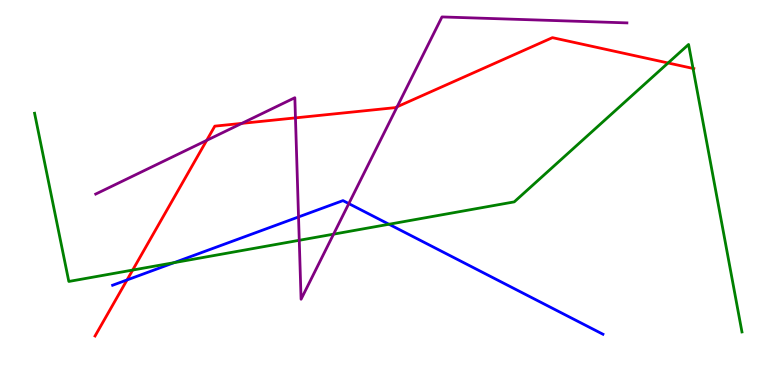[{'lines': ['blue', 'red'], 'intersections': [{'x': 1.64, 'y': 2.73}]}, {'lines': ['green', 'red'], 'intersections': [{'x': 1.71, 'y': 2.99}, {'x': 8.62, 'y': 8.36}, {'x': 8.94, 'y': 8.22}]}, {'lines': ['purple', 'red'], 'intersections': [{'x': 2.67, 'y': 6.35}, {'x': 3.12, 'y': 6.8}, {'x': 3.81, 'y': 6.94}, {'x': 5.12, 'y': 7.23}]}, {'lines': ['blue', 'green'], 'intersections': [{'x': 2.25, 'y': 3.18}, {'x': 5.02, 'y': 4.18}]}, {'lines': ['blue', 'purple'], 'intersections': [{'x': 3.85, 'y': 4.37}, {'x': 4.5, 'y': 4.71}]}, {'lines': ['green', 'purple'], 'intersections': [{'x': 3.86, 'y': 3.76}, {'x': 4.3, 'y': 3.92}]}]